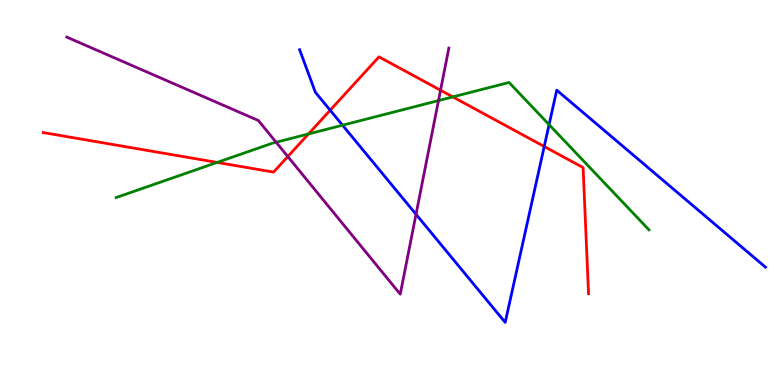[{'lines': ['blue', 'red'], 'intersections': [{'x': 4.26, 'y': 7.14}, {'x': 7.02, 'y': 6.19}]}, {'lines': ['green', 'red'], 'intersections': [{'x': 2.8, 'y': 5.78}, {'x': 3.98, 'y': 6.52}, {'x': 5.84, 'y': 7.48}]}, {'lines': ['purple', 'red'], 'intersections': [{'x': 3.71, 'y': 5.93}, {'x': 5.68, 'y': 7.66}]}, {'lines': ['blue', 'green'], 'intersections': [{'x': 4.42, 'y': 6.75}, {'x': 7.08, 'y': 6.76}]}, {'lines': ['blue', 'purple'], 'intersections': [{'x': 5.37, 'y': 4.43}]}, {'lines': ['green', 'purple'], 'intersections': [{'x': 3.56, 'y': 6.3}, {'x': 5.66, 'y': 7.39}]}]